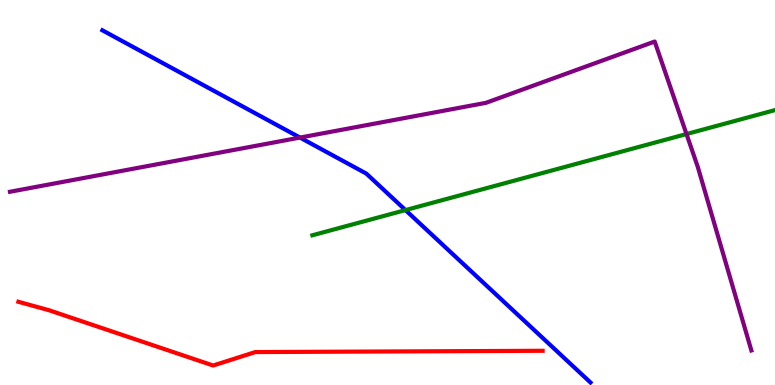[{'lines': ['blue', 'red'], 'intersections': []}, {'lines': ['green', 'red'], 'intersections': []}, {'lines': ['purple', 'red'], 'intersections': []}, {'lines': ['blue', 'green'], 'intersections': [{'x': 5.23, 'y': 4.54}]}, {'lines': ['blue', 'purple'], 'intersections': [{'x': 3.87, 'y': 6.43}]}, {'lines': ['green', 'purple'], 'intersections': [{'x': 8.86, 'y': 6.52}]}]